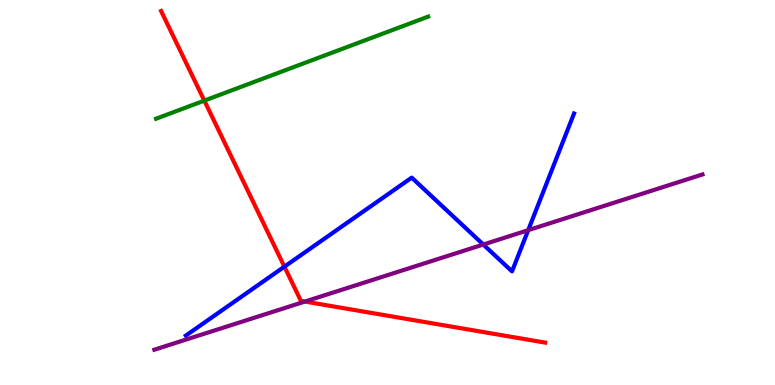[{'lines': ['blue', 'red'], 'intersections': [{'x': 3.67, 'y': 3.07}]}, {'lines': ['green', 'red'], 'intersections': [{'x': 2.64, 'y': 7.39}]}, {'lines': ['purple', 'red'], 'intersections': [{'x': 3.93, 'y': 2.17}]}, {'lines': ['blue', 'green'], 'intersections': []}, {'lines': ['blue', 'purple'], 'intersections': [{'x': 6.24, 'y': 3.65}, {'x': 6.82, 'y': 4.02}]}, {'lines': ['green', 'purple'], 'intersections': []}]